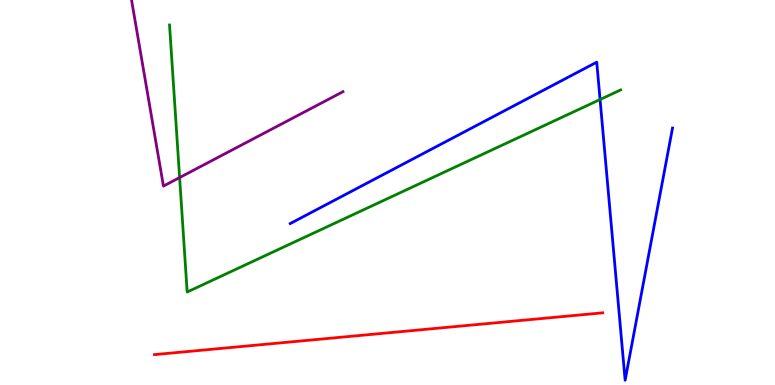[{'lines': ['blue', 'red'], 'intersections': []}, {'lines': ['green', 'red'], 'intersections': []}, {'lines': ['purple', 'red'], 'intersections': []}, {'lines': ['blue', 'green'], 'intersections': [{'x': 7.74, 'y': 7.41}]}, {'lines': ['blue', 'purple'], 'intersections': []}, {'lines': ['green', 'purple'], 'intersections': [{'x': 2.32, 'y': 5.39}]}]